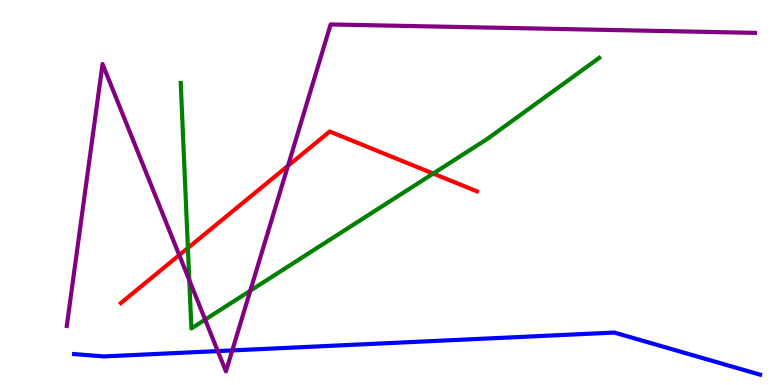[{'lines': ['blue', 'red'], 'intersections': []}, {'lines': ['green', 'red'], 'intersections': [{'x': 2.42, 'y': 3.56}, {'x': 5.59, 'y': 5.49}]}, {'lines': ['purple', 'red'], 'intersections': [{'x': 2.31, 'y': 3.37}, {'x': 3.72, 'y': 5.69}]}, {'lines': ['blue', 'green'], 'intersections': []}, {'lines': ['blue', 'purple'], 'intersections': [{'x': 2.81, 'y': 0.881}, {'x': 3.0, 'y': 0.898}]}, {'lines': ['green', 'purple'], 'intersections': [{'x': 2.44, 'y': 2.72}, {'x': 2.65, 'y': 1.7}, {'x': 3.23, 'y': 2.45}]}]